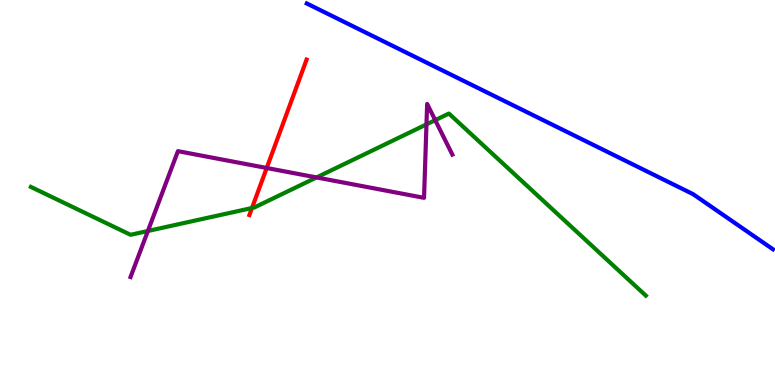[{'lines': ['blue', 'red'], 'intersections': []}, {'lines': ['green', 'red'], 'intersections': [{'x': 3.25, 'y': 4.6}]}, {'lines': ['purple', 'red'], 'intersections': [{'x': 3.44, 'y': 5.64}]}, {'lines': ['blue', 'green'], 'intersections': []}, {'lines': ['blue', 'purple'], 'intersections': []}, {'lines': ['green', 'purple'], 'intersections': [{'x': 1.91, 'y': 4.0}, {'x': 4.08, 'y': 5.39}, {'x': 5.5, 'y': 6.77}, {'x': 5.62, 'y': 6.88}]}]